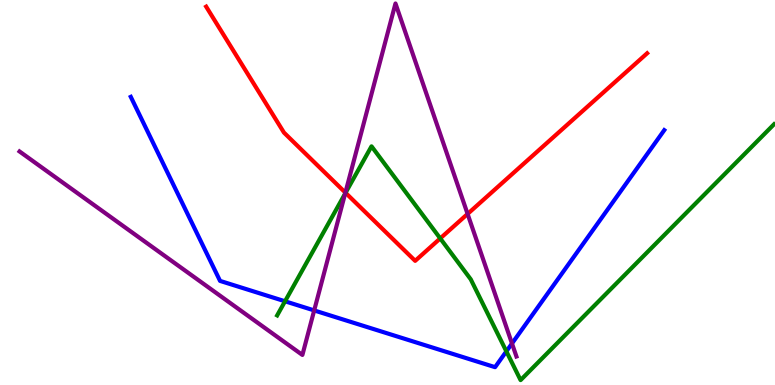[{'lines': ['blue', 'red'], 'intersections': []}, {'lines': ['green', 'red'], 'intersections': [{'x': 4.46, 'y': 4.99}, {'x': 5.68, 'y': 3.81}]}, {'lines': ['purple', 'red'], 'intersections': [{'x': 4.46, 'y': 5.0}, {'x': 6.03, 'y': 4.44}]}, {'lines': ['blue', 'green'], 'intersections': [{'x': 3.68, 'y': 2.17}, {'x': 6.53, 'y': 0.874}]}, {'lines': ['blue', 'purple'], 'intersections': [{'x': 4.05, 'y': 1.94}, {'x': 6.61, 'y': 1.08}]}, {'lines': ['green', 'purple'], 'intersections': [{'x': 4.45, 'y': 4.97}]}]